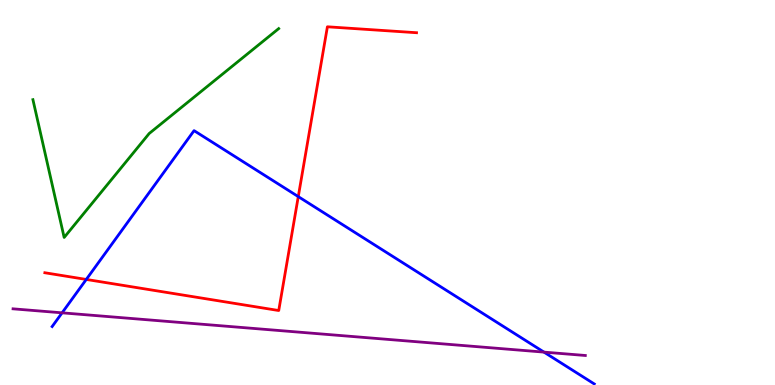[{'lines': ['blue', 'red'], 'intersections': [{'x': 1.11, 'y': 2.74}, {'x': 3.85, 'y': 4.89}]}, {'lines': ['green', 'red'], 'intersections': []}, {'lines': ['purple', 'red'], 'intersections': []}, {'lines': ['blue', 'green'], 'intersections': []}, {'lines': ['blue', 'purple'], 'intersections': [{'x': 0.801, 'y': 1.87}, {'x': 7.02, 'y': 0.854}]}, {'lines': ['green', 'purple'], 'intersections': []}]